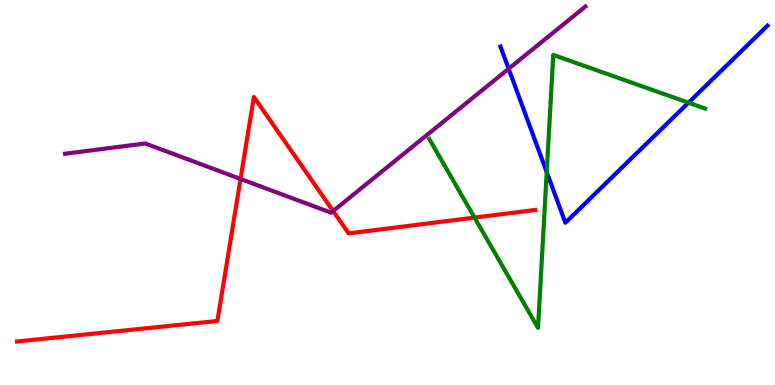[{'lines': ['blue', 'red'], 'intersections': []}, {'lines': ['green', 'red'], 'intersections': [{'x': 6.12, 'y': 4.35}]}, {'lines': ['purple', 'red'], 'intersections': [{'x': 3.1, 'y': 5.35}, {'x': 4.3, 'y': 4.52}]}, {'lines': ['blue', 'green'], 'intersections': [{'x': 7.05, 'y': 5.53}, {'x': 8.88, 'y': 7.33}]}, {'lines': ['blue', 'purple'], 'intersections': [{'x': 6.56, 'y': 8.21}]}, {'lines': ['green', 'purple'], 'intersections': []}]